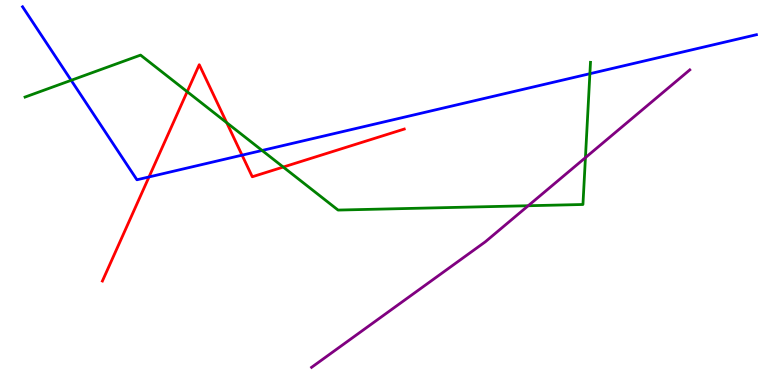[{'lines': ['blue', 'red'], 'intersections': [{'x': 1.92, 'y': 5.4}, {'x': 3.12, 'y': 5.97}]}, {'lines': ['green', 'red'], 'intersections': [{'x': 2.42, 'y': 7.62}, {'x': 2.93, 'y': 6.81}, {'x': 3.65, 'y': 5.66}]}, {'lines': ['purple', 'red'], 'intersections': []}, {'lines': ['blue', 'green'], 'intersections': [{'x': 0.918, 'y': 7.91}, {'x': 3.38, 'y': 6.09}, {'x': 7.61, 'y': 8.09}]}, {'lines': ['blue', 'purple'], 'intersections': []}, {'lines': ['green', 'purple'], 'intersections': [{'x': 6.82, 'y': 4.66}, {'x': 7.55, 'y': 5.91}]}]